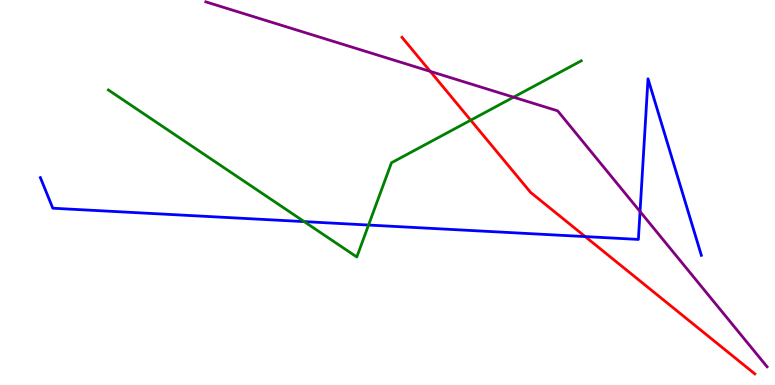[{'lines': ['blue', 'red'], 'intersections': [{'x': 7.55, 'y': 3.85}]}, {'lines': ['green', 'red'], 'intersections': [{'x': 6.07, 'y': 6.88}]}, {'lines': ['purple', 'red'], 'intersections': [{'x': 5.55, 'y': 8.15}]}, {'lines': ['blue', 'green'], 'intersections': [{'x': 3.93, 'y': 4.24}, {'x': 4.76, 'y': 4.15}]}, {'lines': ['blue', 'purple'], 'intersections': [{'x': 8.26, 'y': 4.51}]}, {'lines': ['green', 'purple'], 'intersections': [{'x': 6.63, 'y': 7.48}]}]